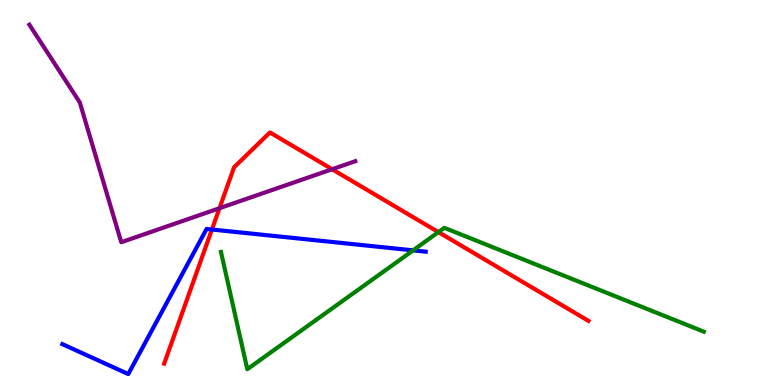[{'lines': ['blue', 'red'], 'intersections': [{'x': 2.73, 'y': 4.04}]}, {'lines': ['green', 'red'], 'intersections': [{'x': 5.66, 'y': 3.97}]}, {'lines': ['purple', 'red'], 'intersections': [{'x': 2.83, 'y': 4.59}, {'x': 4.29, 'y': 5.6}]}, {'lines': ['blue', 'green'], 'intersections': [{'x': 5.33, 'y': 3.5}]}, {'lines': ['blue', 'purple'], 'intersections': []}, {'lines': ['green', 'purple'], 'intersections': []}]